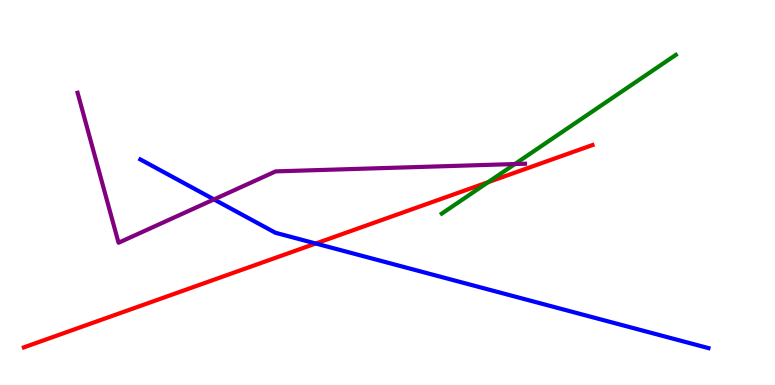[{'lines': ['blue', 'red'], 'intersections': [{'x': 4.07, 'y': 3.68}]}, {'lines': ['green', 'red'], 'intersections': [{'x': 6.3, 'y': 5.27}]}, {'lines': ['purple', 'red'], 'intersections': []}, {'lines': ['blue', 'green'], 'intersections': []}, {'lines': ['blue', 'purple'], 'intersections': [{'x': 2.76, 'y': 4.82}]}, {'lines': ['green', 'purple'], 'intersections': [{'x': 6.64, 'y': 5.74}]}]